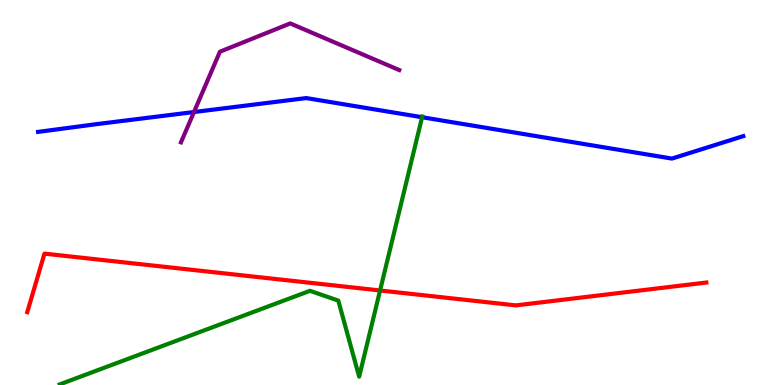[{'lines': ['blue', 'red'], 'intersections': []}, {'lines': ['green', 'red'], 'intersections': [{'x': 4.9, 'y': 2.46}]}, {'lines': ['purple', 'red'], 'intersections': []}, {'lines': ['blue', 'green'], 'intersections': [{'x': 5.45, 'y': 6.95}]}, {'lines': ['blue', 'purple'], 'intersections': [{'x': 2.5, 'y': 7.09}]}, {'lines': ['green', 'purple'], 'intersections': []}]